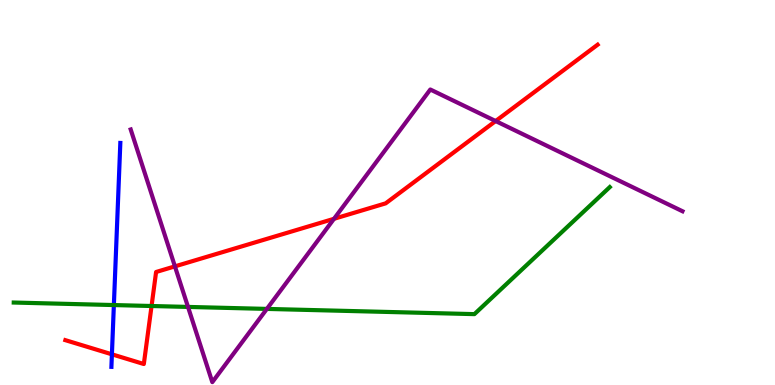[{'lines': ['blue', 'red'], 'intersections': [{'x': 1.44, 'y': 0.797}]}, {'lines': ['green', 'red'], 'intersections': [{'x': 1.96, 'y': 2.05}]}, {'lines': ['purple', 'red'], 'intersections': [{'x': 2.26, 'y': 3.08}, {'x': 4.31, 'y': 4.32}, {'x': 6.4, 'y': 6.86}]}, {'lines': ['blue', 'green'], 'intersections': [{'x': 1.47, 'y': 2.08}]}, {'lines': ['blue', 'purple'], 'intersections': []}, {'lines': ['green', 'purple'], 'intersections': [{'x': 2.43, 'y': 2.03}, {'x': 3.44, 'y': 1.98}]}]